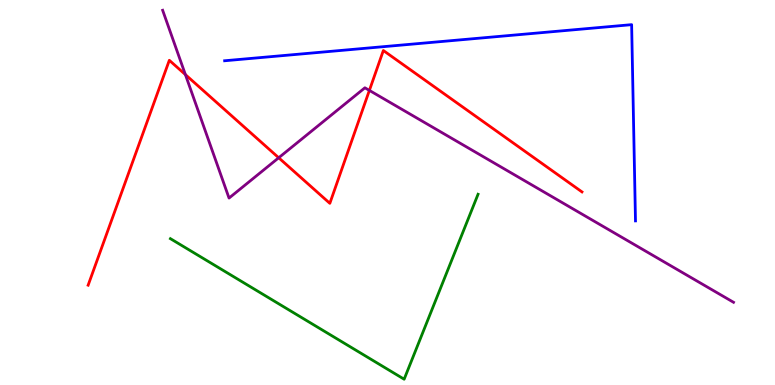[{'lines': ['blue', 'red'], 'intersections': []}, {'lines': ['green', 'red'], 'intersections': []}, {'lines': ['purple', 'red'], 'intersections': [{'x': 2.39, 'y': 8.06}, {'x': 3.6, 'y': 5.9}, {'x': 4.77, 'y': 7.65}]}, {'lines': ['blue', 'green'], 'intersections': []}, {'lines': ['blue', 'purple'], 'intersections': []}, {'lines': ['green', 'purple'], 'intersections': []}]